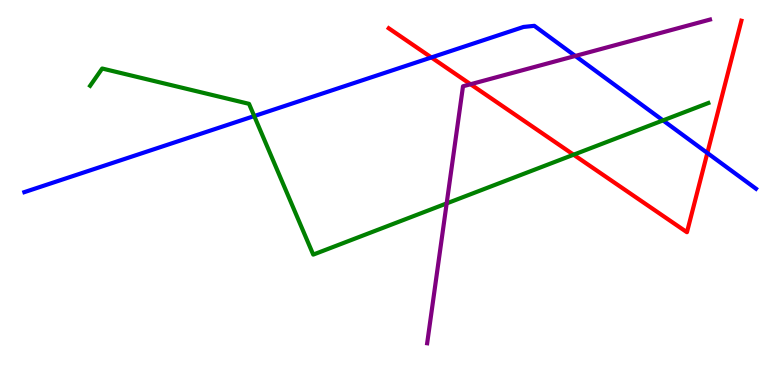[{'lines': ['blue', 'red'], 'intersections': [{'x': 5.57, 'y': 8.51}, {'x': 9.13, 'y': 6.03}]}, {'lines': ['green', 'red'], 'intersections': [{'x': 7.4, 'y': 5.98}]}, {'lines': ['purple', 'red'], 'intersections': [{'x': 6.07, 'y': 7.81}]}, {'lines': ['blue', 'green'], 'intersections': [{'x': 3.28, 'y': 6.99}, {'x': 8.56, 'y': 6.87}]}, {'lines': ['blue', 'purple'], 'intersections': [{'x': 7.42, 'y': 8.55}]}, {'lines': ['green', 'purple'], 'intersections': [{'x': 5.76, 'y': 4.72}]}]